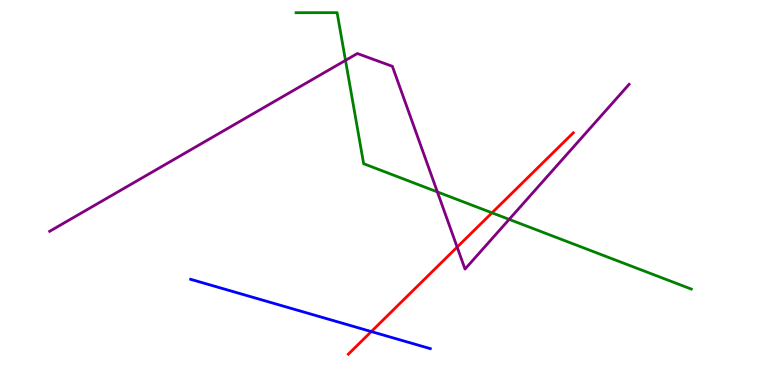[{'lines': ['blue', 'red'], 'intersections': [{'x': 4.79, 'y': 1.39}]}, {'lines': ['green', 'red'], 'intersections': [{'x': 6.35, 'y': 4.47}]}, {'lines': ['purple', 'red'], 'intersections': [{'x': 5.9, 'y': 3.58}]}, {'lines': ['blue', 'green'], 'intersections': []}, {'lines': ['blue', 'purple'], 'intersections': []}, {'lines': ['green', 'purple'], 'intersections': [{'x': 4.46, 'y': 8.43}, {'x': 5.64, 'y': 5.02}, {'x': 6.57, 'y': 4.3}]}]